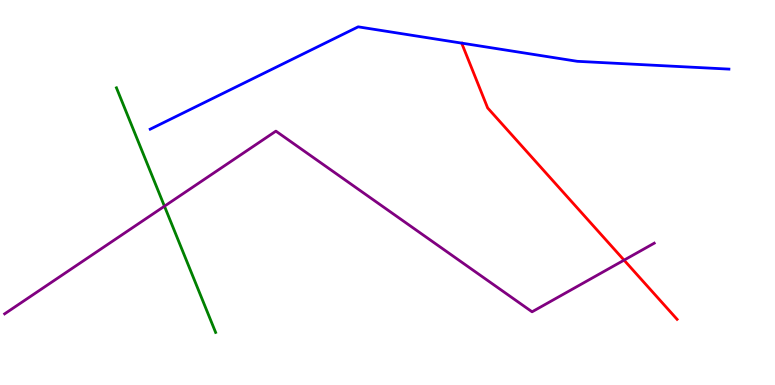[{'lines': ['blue', 'red'], 'intersections': []}, {'lines': ['green', 'red'], 'intersections': []}, {'lines': ['purple', 'red'], 'intersections': [{'x': 8.05, 'y': 3.24}]}, {'lines': ['blue', 'green'], 'intersections': []}, {'lines': ['blue', 'purple'], 'intersections': []}, {'lines': ['green', 'purple'], 'intersections': [{'x': 2.12, 'y': 4.64}]}]